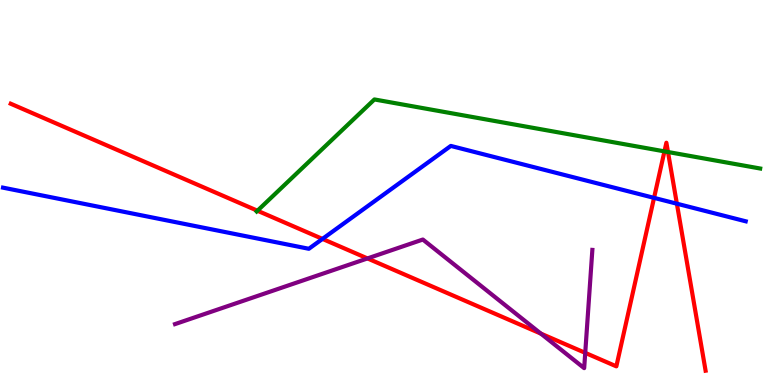[{'lines': ['blue', 'red'], 'intersections': [{'x': 4.16, 'y': 3.79}, {'x': 8.44, 'y': 4.86}, {'x': 8.73, 'y': 4.71}]}, {'lines': ['green', 'red'], 'intersections': [{'x': 3.32, 'y': 4.53}, {'x': 8.57, 'y': 6.07}, {'x': 8.62, 'y': 6.05}]}, {'lines': ['purple', 'red'], 'intersections': [{'x': 4.74, 'y': 3.29}, {'x': 6.98, 'y': 1.33}, {'x': 7.55, 'y': 0.835}]}, {'lines': ['blue', 'green'], 'intersections': []}, {'lines': ['blue', 'purple'], 'intersections': []}, {'lines': ['green', 'purple'], 'intersections': []}]